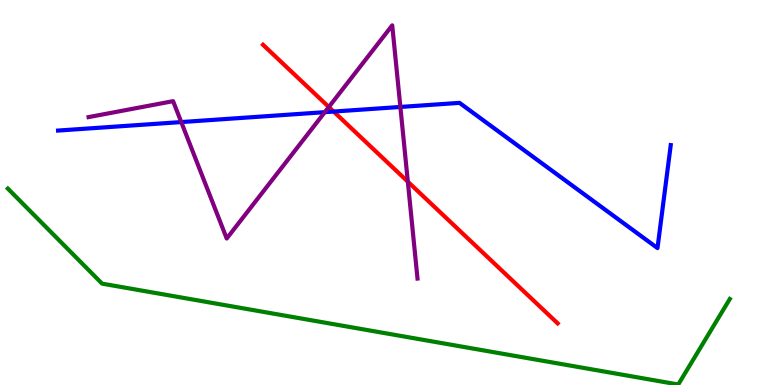[{'lines': ['blue', 'red'], 'intersections': [{'x': 4.31, 'y': 7.1}]}, {'lines': ['green', 'red'], 'intersections': []}, {'lines': ['purple', 'red'], 'intersections': [{'x': 4.24, 'y': 7.22}, {'x': 5.26, 'y': 5.28}]}, {'lines': ['blue', 'green'], 'intersections': []}, {'lines': ['blue', 'purple'], 'intersections': [{'x': 2.34, 'y': 6.83}, {'x': 4.19, 'y': 7.09}, {'x': 5.17, 'y': 7.22}]}, {'lines': ['green', 'purple'], 'intersections': []}]